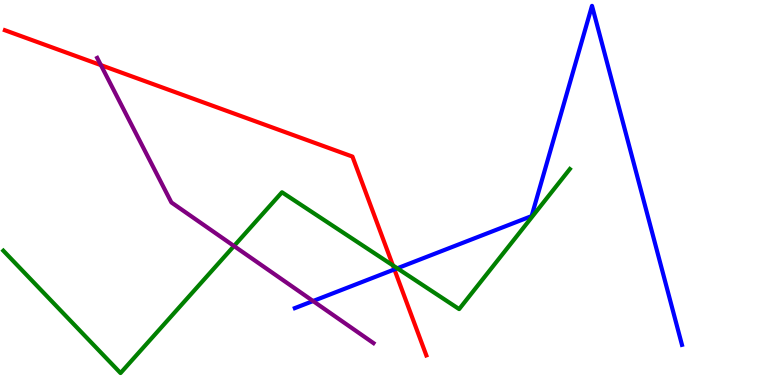[{'lines': ['blue', 'red'], 'intersections': [{'x': 5.09, 'y': 3.0}]}, {'lines': ['green', 'red'], 'intersections': [{'x': 5.07, 'y': 3.11}]}, {'lines': ['purple', 'red'], 'intersections': [{'x': 1.3, 'y': 8.31}]}, {'lines': ['blue', 'green'], 'intersections': [{'x': 5.13, 'y': 3.03}]}, {'lines': ['blue', 'purple'], 'intersections': [{'x': 4.04, 'y': 2.18}]}, {'lines': ['green', 'purple'], 'intersections': [{'x': 3.02, 'y': 3.61}]}]